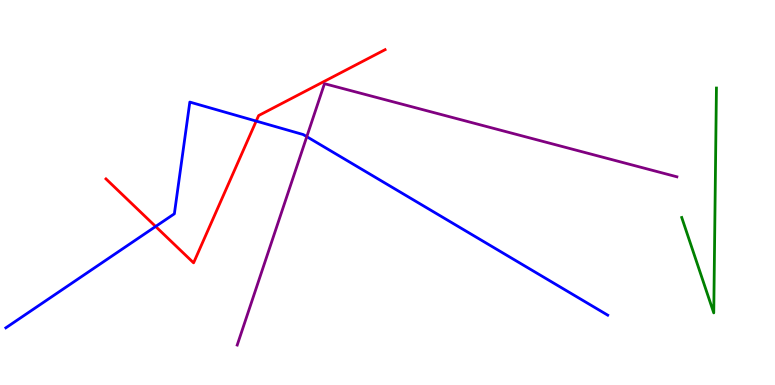[{'lines': ['blue', 'red'], 'intersections': [{'x': 2.01, 'y': 4.12}, {'x': 3.31, 'y': 6.85}]}, {'lines': ['green', 'red'], 'intersections': []}, {'lines': ['purple', 'red'], 'intersections': []}, {'lines': ['blue', 'green'], 'intersections': []}, {'lines': ['blue', 'purple'], 'intersections': [{'x': 3.96, 'y': 6.45}]}, {'lines': ['green', 'purple'], 'intersections': []}]